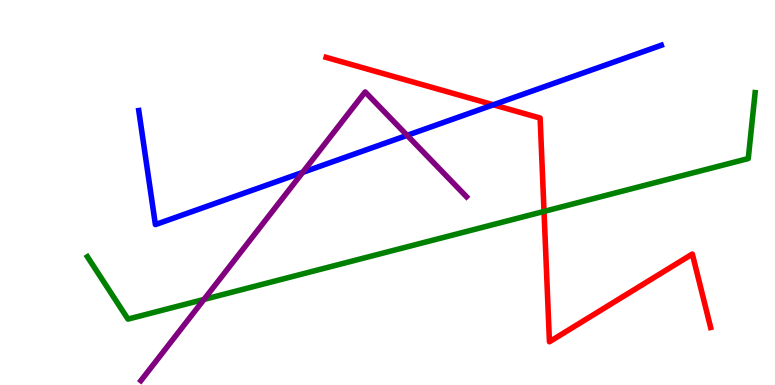[{'lines': ['blue', 'red'], 'intersections': [{'x': 6.37, 'y': 7.28}]}, {'lines': ['green', 'red'], 'intersections': [{'x': 7.02, 'y': 4.51}]}, {'lines': ['purple', 'red'], 'intersections': []}, {'lines': ['blue', 'green'], 'intersections': []}, {'lines': ['blue', 'purple'], 'intersections': [{'x': 3.91, 'y': 5.52}, {'x': 5.25, 'y': 6.48}]}, {'lines': ['green', 'purple'], 'intersections': [{'x': 2.63, 'y': 2.22}]}]